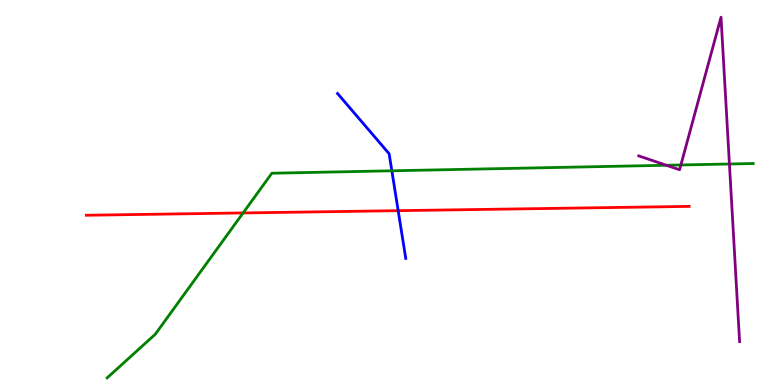[{'lines': ['blue', 'red'], 'intersections': [{'x': 5.14, 'y': 4.53}]}, {'lines': ['green', 'red'], 'intersections': [{'x': 3.14, 'y': 4.47}]}, {'lines': ['purple', 'red'], 'intersections': []}, {'lines': ['blue', 'green'], 'intersections': [{'x': 5.06, 'y': 5.56}]}, {'lines': ['blue', 'purple'], 'intersections': []}, {'lines': ['green', 'purple'], 'intersections': [{'x': 8.6, 'y': 5.71}, {'x': 8.79, 'y': 5.72}, {'x': 9.41, 'y': 5.74}]}]